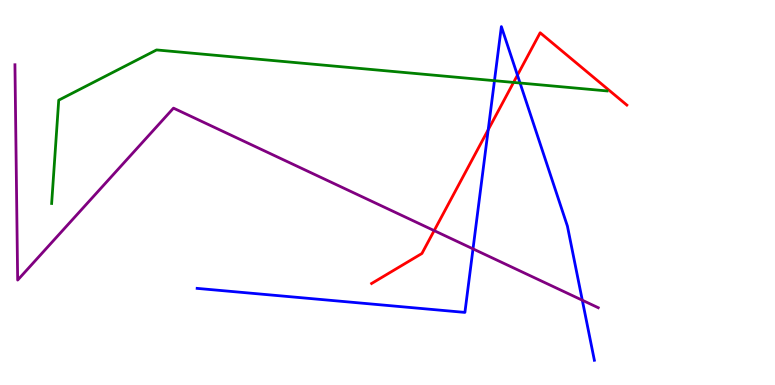[{'lines': ['blue', 'red'], 'intersections': [{'x': 6.3, 'y': 6.63}, {'x': 6.68, 'y': 8.05}]}, {'lines': ['green', 'red'], 'intersections': [{'x': 6.63, 'y': 7.86}]}, {'lines': ['purple', 'red'], 'intersections': [{'x': 5.6, 'y': 4.01}]}, {'lines': ['blue', 'green'], 'intersections': [{'x': 6.38, 'y': 7.9}, {'x': 6.71, 'y': 7.84}]}, {'lines': ['blue', 'purple'], 'intersections': [{'x': 6.1, 'y': 3.54}, {'x': 7.51, 'y': 2.2}]}, {'lines': ['green', 'purple'], 'intersections': []}]